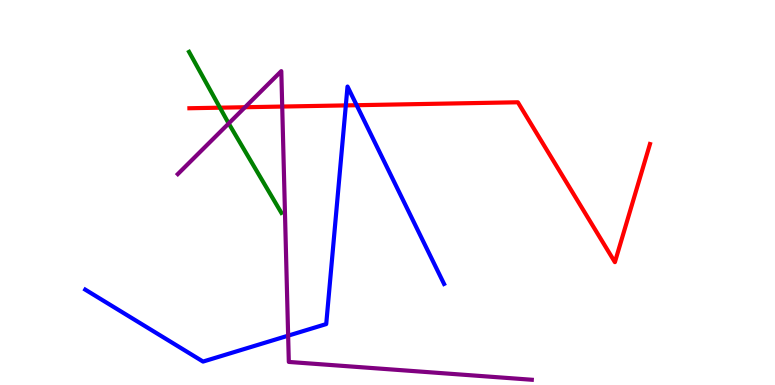[{'lines': ['blue', 'red'], 'intersections': [{'x': 4.46, 'y': 7.26}, {'x': 4.6, 'y': 7.27}]}, {'lines': ['green', 'red'], 'intersections': [{'x': 2.84, 'y': 7.2}]}, {'lines': ['purple', 'red'], 'intersections': [{'x': 3.16, 'y': 7.21}, {'x': 3.64, 'y': 7.23}]}, {'lines': ['blue', 'green'], 'intersections': []}, {'lines': ['blue', 'purple'], 'intersections': [{'x': 3.72, 'y': 1.28}]}, {'lines': ['green', 'purple'], 'intersections': [{'x': 2.95, 'y': 6.79}]}]